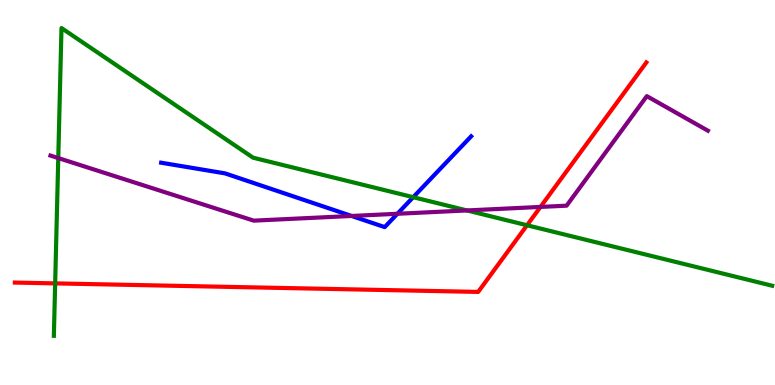[{'lines': ['blue', 'red'], 'intersections': []}, {'lines': ['green', 'red'], 'intersections': [{'x': 0.712, 'y': 2.64}, {'x': 6.8, 'y': 4.15}]}, {'lines': ['purple', 'red'], 'intersections': [{'x': 6.97, 'y': 4.63}]}, {'lines': ['blue', 'green'], 'intersections': [{'x': 5.33, 'y': 4.88}]}, {'lines': ['blue', 'purple'], 'intersections': [{'x': 4.54, 'y': 4.39}, {'x': 5.13, 'y': 4.45}]}, {'lines': ['green', 'purple'], 'intersections': [{'x': 0.752, 'y': 5.89}, {'x': 6.03, 'y': 4.53}]}]